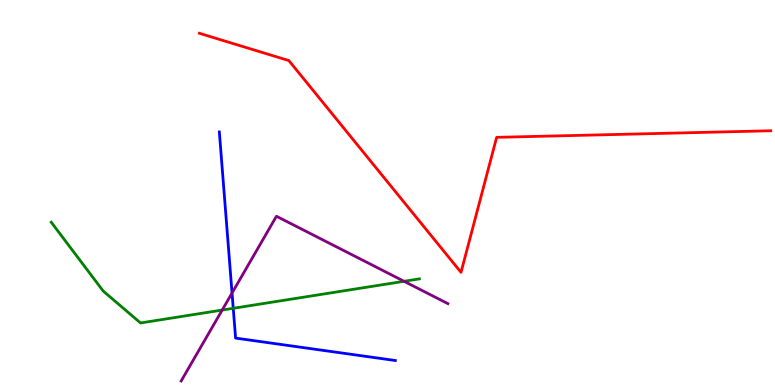[{'lines': ['blue', 'red'], 'intersections': []}, {'lines': ['green', 'red'], 'intersections': []}, {'lines': ['purple', 'red'], 'intersections': []}, {'lines': ['blue', 'green'], 'intersections': [{'x': 3.01, 'y': 1.99}]}, {'lines': ['blue', 'purple'], 'intersections': [{'x': 2.99, 'y': 2.39}]}, {'lines': ['green', 'purple'], 'intersections': [{'x': 2.87, 'y': 1.95}, {'x': 5.21, 'y': 2.69}]}]